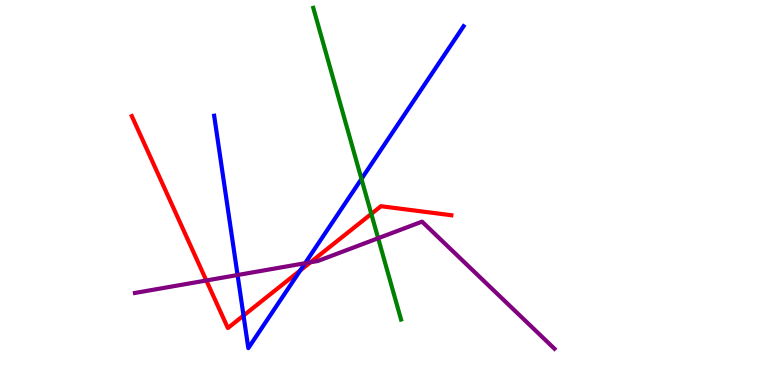[{'lines': ['blue', 'red'], 'intersections': [{'x': 3.14, 'y': 1.8}, {'x': 3.87, 'y': 2.98}]}, {'lines': ['green', 'red'], 'intersections': [{'x': 4.79, 'y': 4.44}]}, {'lines': ['purple', 'red'], 'intersections': [{'x': 2.66, 'y': 2.71}, {'x': 4.01, 'y': 3.19}]}, {'lines': ['blue', 'green'], 'intersections': [{'x': 4.66, 'y': 5.35}]}, {'lines': ['blue', 'purple'], 'intersections': [{'x': 3.07, 'y': 2.86}, {'x': 3.94, 'y': 3.16}]}, {'lines': ['green', 'purple'], 'intersections': [{'x': 4.88, 'y': 3.81}]}]